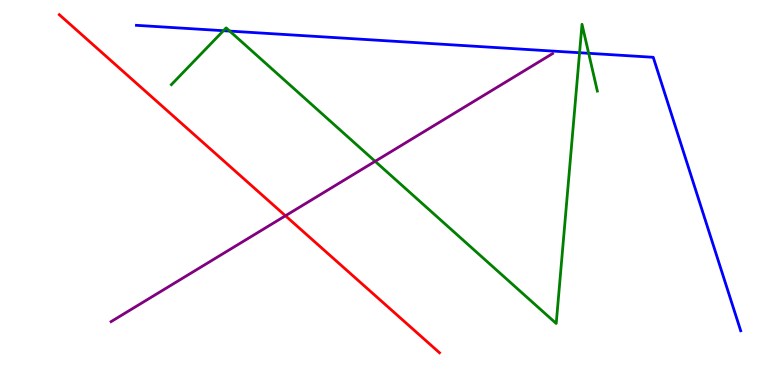[{'lines': ['blue', 'red'], 'intersections': []}, {'lines': ['green', 'red'], 'intersections': []}, {'lines': ['purple', 'red'], 'intersections': [{'x': 3.68, 'y': 4.4}]}, {'lines': ['blue', 'green'], 'intersections': [{'x': 2.88, 'y': 9.2}, {'x': 2.96, 'y': 9.19}, {'x': 7.48, 'y': 8.63}, {'x': 7.6, 'y': 8.62}]}, {'lines': ['blue', 'purple'], 'intersections': []}, {'lines': ['green', 'purple'], 'intersections': [{'x': 4.84, 'y': 5.81}]}]